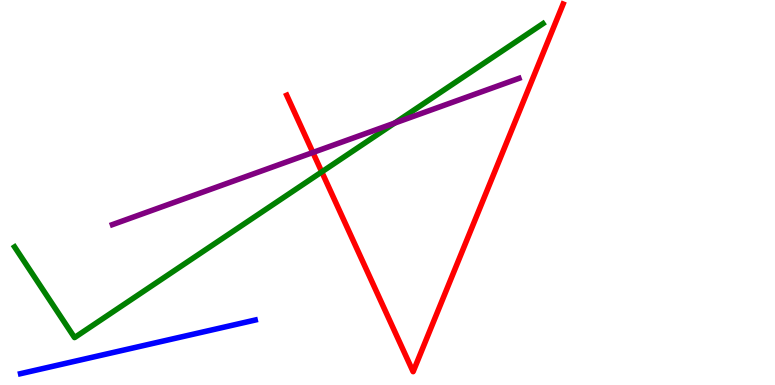[{'lines': ['blue', 'red'], 'intersections': []}, {'lines': ['green', 'red'], 'intersections': [{'x': 4.15, 'y': 5.54}]}, {'lines': ['purple', 'red'], 'intersections': [{'x': 4.04, 'y': 6.04}]}, {'lines': ['blue', 'green'], 'intersections': []}, {'lines': ['blue', 'purple'], 'intersections': []}, {'lines': ['green', 'purple'], 'intersections': [{'x': 5.09, 'y': 6.8}]}]